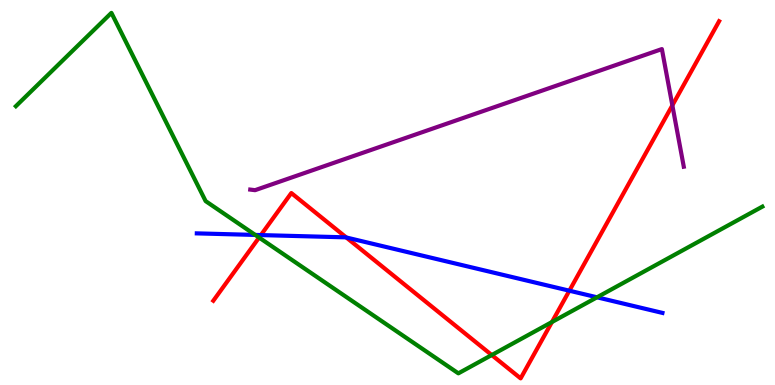[{'lines': ['blue', 'red'], 'intersections': [{'x': 3.37, 'y': 3.89}, {'x': 4.47, 'y': 3.83}, {'x': 7.35, 'y': 2.45}]}, {'lines': ['green', 'red'], 'intersections': [{'x': 3.34, 'y': 3.83}, {'x': 6.35, 'y': 0.778}, {'x': 7.12, 'y': 1.64}]}, {'lines': ['purple', 'red'], 'intersections': [{'x': 8.68, 'y': 7.26}]}, {'lines': ['blue', 'green'], 'intersections': [{'x': 3.29, 'y': 3.9}, {'x': 7.7, 'y': 2.28}]}, {'lines': ['blue', 'purple'], 'intersections': []}, {'lines': ['green', 'purple'], 'intersections': []}]